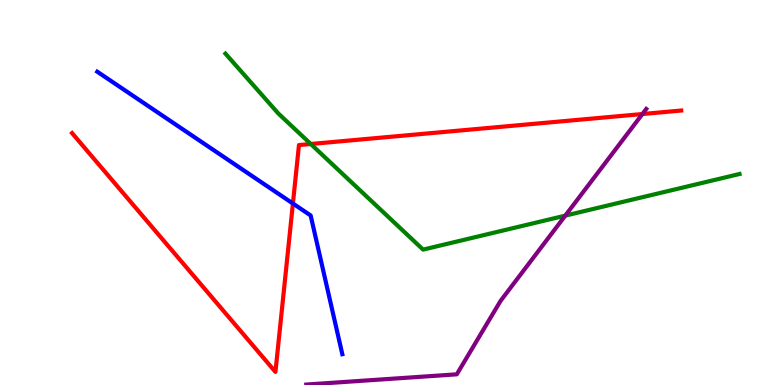[{'lines': ['blue', 'red'], 'intersections': [{'x': 3.78, 'y': 4.71}]}, {'lines': ['green', 'red'], 'intersections': [{'x': 4.01, 'y': 6.26}]}, {'lines': ['purple', 'red'], 'intersections': [{'x': 8.29, 'y': 7.04}]}, {'lines': ['blue', 'green'], 'intersections': []}, {'lines': ['blue', 'purple'], 'intersections': []}, {'lines': ['green', 'purple'], 'intersections': [{'x': 7.29, 'y': 4.4}]}]